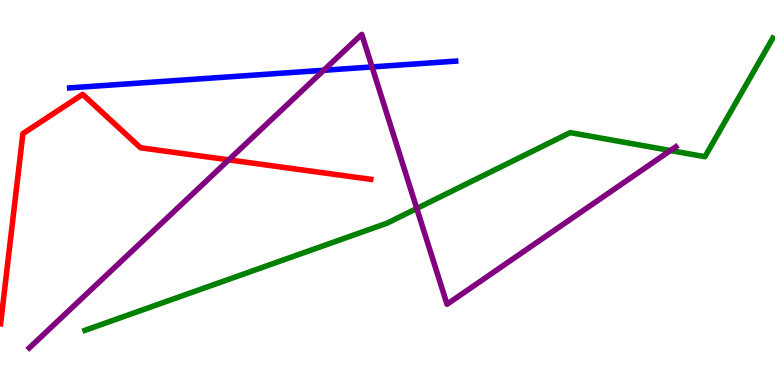[{'lines': ['blue', 'red'], 'intersections': []}, {'lines': ['green', 'red'], 'intersections': []}, {'lines': ['purple', 'red'], 'intersections': [{'x': 2.95, 'y': 5.85}]}, {'lines': ['blue', 'green'], 'intersections': []}, {'lines': ['blue', 'purple'], 'intersections': [{'x': 4.18, 'y': 8.17}, {'x': 4.8, 'y': 8.26}]}, {'lines': ['green', 'purple'], 'intersections': [{'x': 5.38, 'y': 4.59}, {'x': 8.65, 'y': 6.09}]}]